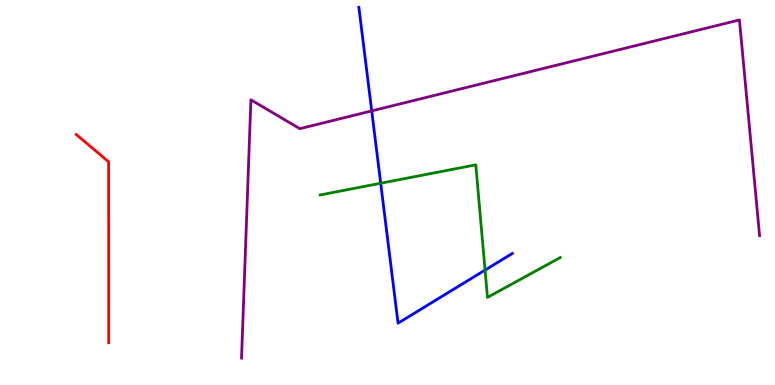[{'lines': ['blue', 'red'], 'intersections': []}, {'lines': ['green', 'red'], 'intersections': []}, {'lines': ['purple', 'red'], 'intersections': []}, {'lines': ['blue', 'green'], 'intersections': [{'x': 4.91, 'y': 5.24}, {'x': 6.26, 'y': 2.98}]}, {'lines': ['blue', 'purple'], 'intersections': [{'x': 4.8, 'y': 7.12}]}, {'lines': ['green', 'purple'], 'intersections': []}]